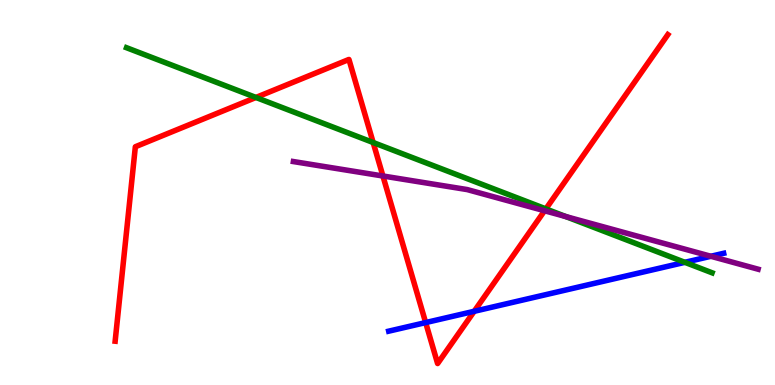[{'lines': ['blue', 'red'], 'intersections': [{'x': 5.49, 'y': 1.62}, {'x': 6.12, 'y': 1.91}]}, {'lines': ['green', 'red'], 'intersections': [{'x': 3.3, 'y': 7.47}, {'x': 4.81, 'y': 6.3}, {'x': 7.04, 'y': 4.57}]}, {'lines': ['purple', 'red'], 'intersections': [{'x': 4.94, 'y': 5.43}, {'x': 7.03, 'y': 4.53}]}, {'lines': ['blue', 'green'], 'intersections': [{'x': 8.84, 'y': 3.19}]}, {'lines': ['blue', 'purple'], 'intersections': [{'x': 9.17, 'y': 3.34}]}, {'lines': ['green', 'purple'], 'intersections': [{'x': 7.3, 'y': 4.37}]}]